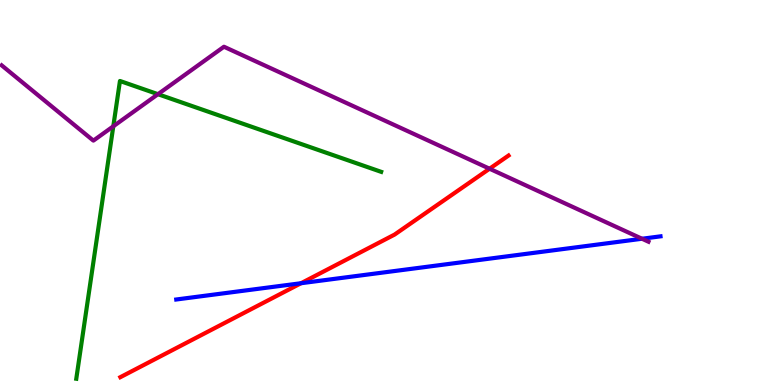[{'lines': ['blue', 'red'], 'intersections': [{'x': 3.88, 'y': 2.64}]}, {'lines': ['green', 'red'], 'intersections': []}, {'lines': ['purple', 'red'], 'intersections': [{'x': 6.32, 'y': 5.62}]}, {'lines': ['blue', 'green'], 'intersections': []}, {'lines': ['blue', 'purple'], 'intersections': [{'x': 8.28, 'y': 3.8}]}, {'lines': ['green', 'purple'], 'intersections': [{'x': 1.46, 'y': 6.72}, {'x': 2.04, 'y': 7.55}]}]